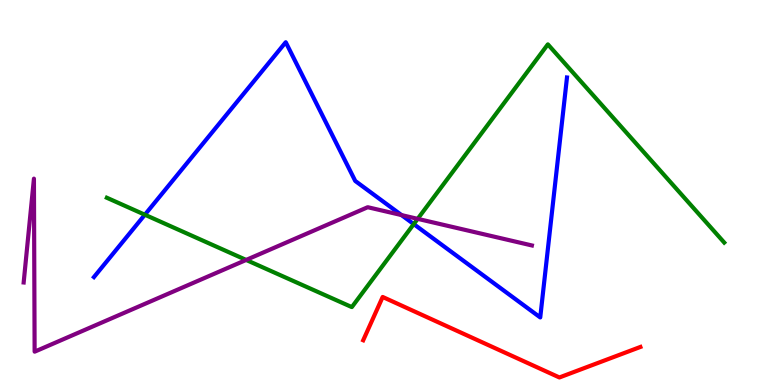[{'lines': ['blue', 'red'], 'intersections': []}, {'lines': ['green', 'red'], 'intersections': []}, {'lines': ['purple', 'red'], 'intersections': []}, {'lines': ['blue', 'green'], 'intersections': [{'x': 1.87, 'y': 4.42}, {'x': 5.34, 'y': 4.18}]}, {'lines': ['blue', 'purple'], 'intersections': [{'x': 5.18, 'y': 4.41}]}, {'lines': ['green', 'purple'], 'intersections': [{'x': 3.18, 'y': 3.25}, {'x': 5.39, 'y': 4.32}]}]